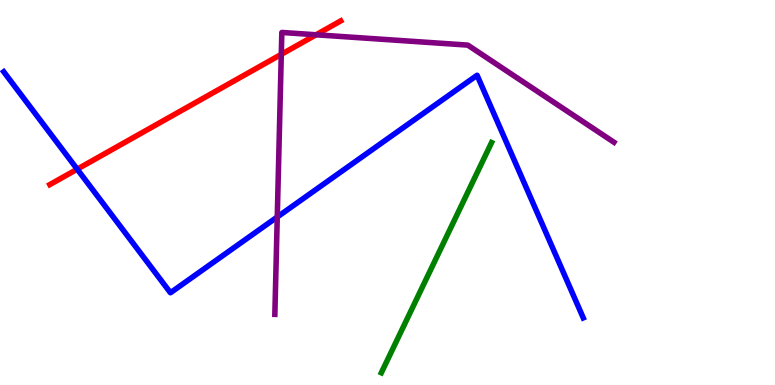[{'lines': ['blue', 'red'], 'intersections': [{'x': 0.996, 'y': 5.61}]}, {'lines': ['green', 'red'], 'intersections': []}, {'lines': ['purple', 'red'], 'intersections': [{'x': 3.63, 'y': 8.59}, {'x': 4.08, 'y': 9.1}]}, {'lines': ['blue', 'green'], 'intersections': []}, {'lines': ['blue', 'purple'], 'intersections': [{'x': 3.58, 'y': 4.36}]}, {'lines': ['green', 'purple'], 'intersections': []}]